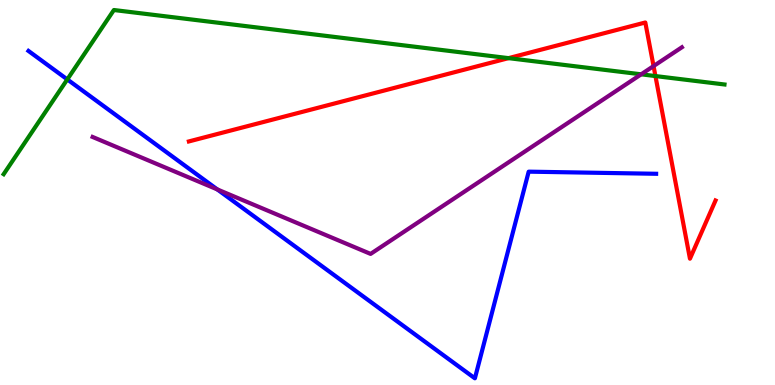[{'lines': ['blue', 'red'], 'intersections': []}, {'lines': ['green', 'red'], 'intersections': [{'x': 6.56, 'y': 8.49}, {'x': 8.46, 'y': 8.02}]}, {'lines': ['purple', 'red'], 'intersections': [{'x': 8.43, 'y': 8.28}]}, {'lines': ['blue', 'green'], 'intersections': [{'x': 0.868, 'y': 7.94}]}, {'lines': ['blue', 'purple'], 'intersections': [{'x': 2.8, 'y': 5.08}]}, {'lines': ['green', 'purple'], 'intersections': [{'x': 8.27, 'y': 8.07}]}]